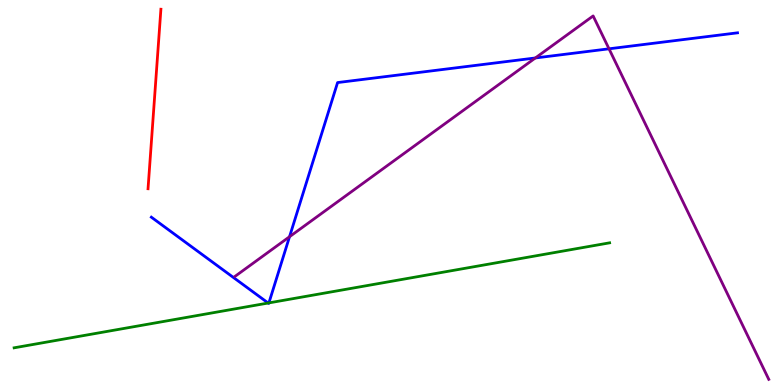[{'lines': ['blue', 'red'], 'intersections': []}, {'lines': ['green', 'red'], 'intersections': []}, {'lines': ['purple', 'red'], 'intersections': []}, {'lines': ['blue', 'green'], 'intersections': [{'x': 3.46, 'y': 2.13}, {'x': 3.47, 'y': 2.13}]}, {'lines': ['blue', 'purple'], 'intersections': [{'x': 3.74, 'y': 3.85}, {'x': 6.91, 'y': 8.49}, {'x': 7.86, 'y': 8.73}]}, {'lines': ['green', 'purple'], 'intersections': []}]